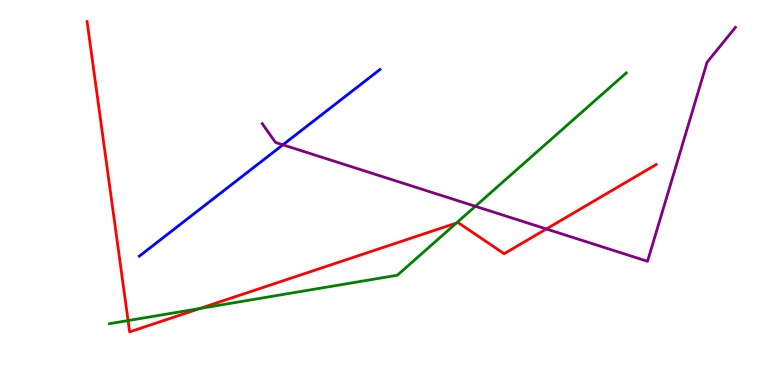[{'lines': ['blue', 'red'], 'intersections': []}, {'lines': ['green', 'red'], 'intersections': [{'x': 1.65, 'y': 1.67}, {'x': 2.58, 'y': 1.99}, {'x': 5.89, 'y': 4.21}]}, {'lines': ['purple', 'red'], 'intersections': [{'x': 7.05, 'y': 4.05}]}, {'lines': ['blue', 'green'], 'intersections': []}, {'lines': ['blue', 'purple'], 'intersections': [{'x': 3.65, 'y': 6.24}]}, {'lines': ['green', 'purple'], 'intersections': [{'x': 6.13, 'y': 4.64}]}]